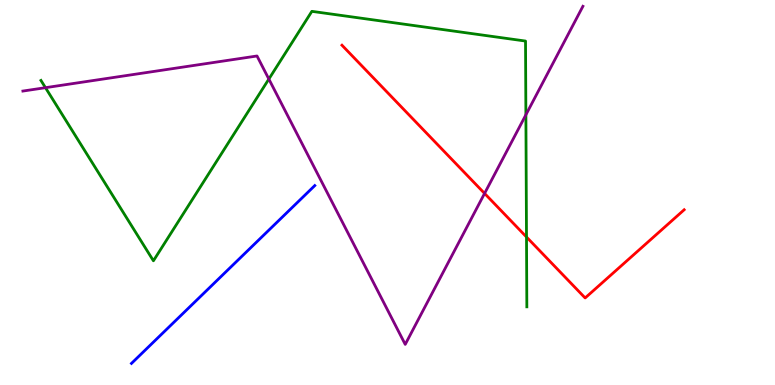[{'lines': ['blue', 'red'], 'intersections': []}, {'lines': ['green', 'red'], 'intersections': [{'x': 6.79, 'y': 3.84}]}, {'lines': ['purple', 'red'], 'intersections': [{'x': 6.25, 'y': 4.98}]}, {'lines': ['blue', 'green'], 'intersections': []}, {'lines': ['blue', 'purple'], 'intersections': []}, {'lines': ['green', 'purple'], 'intersections': [{'x': 0.587, 'y': 7.72}, {'x': 3.47, 'y': 7.95}, {'x': 6.79, 'y': 7.02}]}]